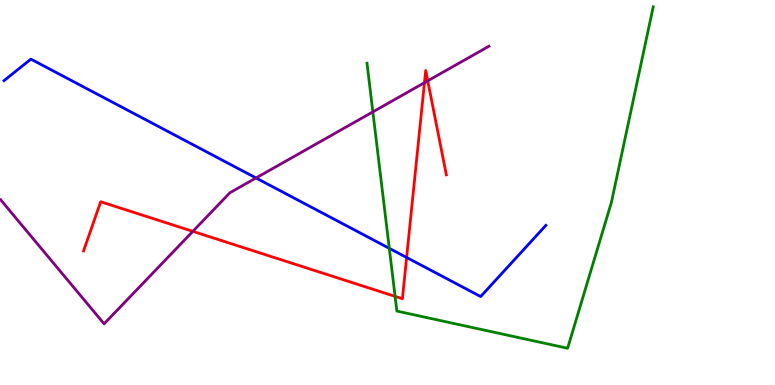[{'lines': ['blue', 'red'], 'intersections': [{'x': 5.25, 'y': 3.31}]}, {'lines': ['green', 'red'], 'intersections': [{'x': 5.1, 'y': 2.3}]}, {'lines': ['purple', 'red'], 'intersections': [{'x': 2.49, 'y': 3.99}, {'x': 5.48, 'y': 7.85}, {'x': 5.52, 'y': 7.9}]}, {'lines': ['blue', 'green'], 'intersections': [{'x': 5.02, 'y': 3.55}]}, {'lines': ['blue', 'purple'], 'intersections': [{'x': 3.3, 'y': 5.38}]}, {'lines': ['green', 'purple'], 'intersections': [{'x': 4.81, 'y': 7.09}]}]